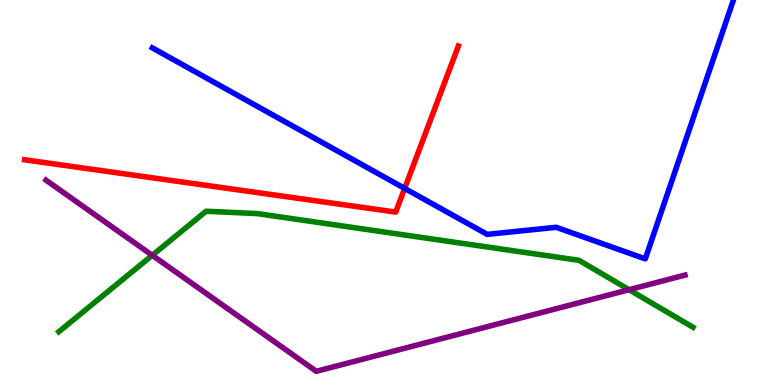[{'lines': ['blue', 'red'], 'intersections': [{'x': 5.22, 'y': 5.11}]}, {'lines': ['green', 'red'], 'intersections': []}, {'lines': ['purple', 'red'], 'intersections': []}, {'lines': ['blue', 'green'], 'intersections': []}, {'lines': ['blue', 'purple'], 'intersections': []}, {'lines': ['green', 'purple'], 'intersections': [{'x': 1.96, 'y': 3.37}, {'x': 8.12, 'y': 2.48}]}]